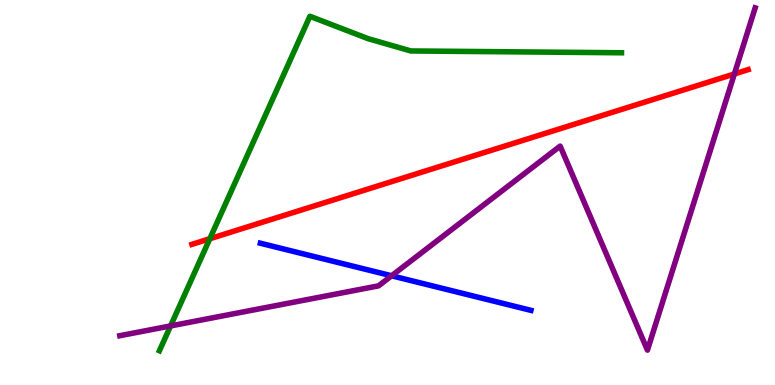[{'lines': ['blue', 'red'], 'intersections': []}, {'lines': ['green', 'red'], 'intersections': [{'x': 2.71, 'y': 3.8}]}, {'lines': ['purple', 'red'], 'intersections': [{'x': 9.48, 'y': 8.08}]}, {'lines': ['blue', 'green'], 'intersections': []}, {'lines': ['blue', 'purple'], 'intersections': [{'x': 5.05, 'y': 2.84}]}, {'lines': ['green', 'purple'], 'intersections': [{'x': 2.2, 'y': 1.53}]}]